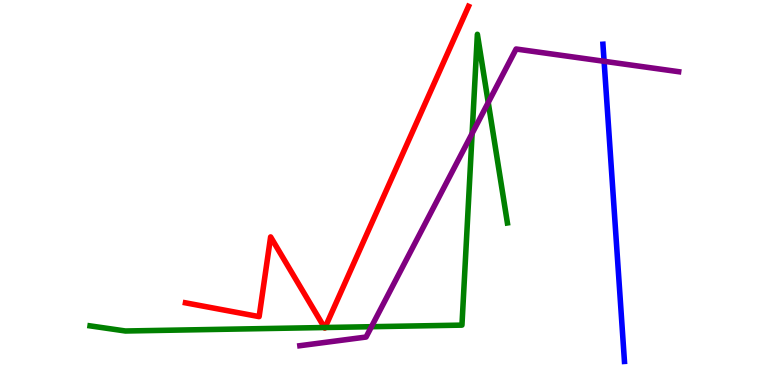[{'lines': ['blue', 'red'], 'intersections': []}, {'lines': ['green', 'red'], 'intersections': [{'x': 4.19, 'y': 1.49}, {'x': 4.19, 'y': 1.49}]}, {'lines': ['purple', 'red'], 'intersections': []}, {'lines': ['blue', 'green'], 'intersections': []}, {'lines': ['blue', 'purple'], 'intersections': [{'x': 7.79, 'y': 8.41}]}, {'lines': ['green', 'purple'], 'intersections': [{'x': 4.79, 'y': 1.51}, {'x': 6.09, 'y': 6.53}, {'x': 6.3, 'y': 7.34}]}]